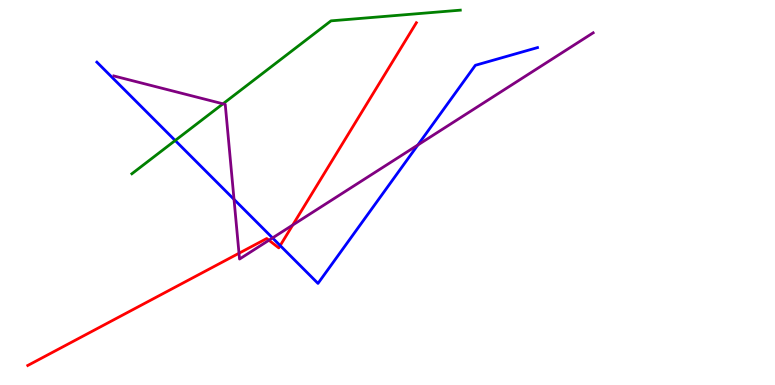[{'lines': ['blue', 'red'], 'intersections': [{'x': 3.62, 'y': 3.62}]}, {'lines': ['green', 'red'], 'intersections': []}, {'lines': ['purple', 'red'], 'intersections': [{'x': 3.08, 'y': 3.42}, {'x': 3.47, 'y': 3.76}, {'x': 3.78, 'y': 4.16}]}, {'lines': ['blue', 'green'], 'intersections': [{'x': 2.26, 'y': 6.35}]}, {'lines': ['blue', 'purple'], 'intersections': [{'x': 3.02, 'y': 4.82}, {'x': 3.52, 'y': 3.82}, {'x': 5.39, 'y': 6.23}]}, {'lines': ['green', 'purple'], 'intersections': [{'x': 2.88, 'y': 7.3}]}]